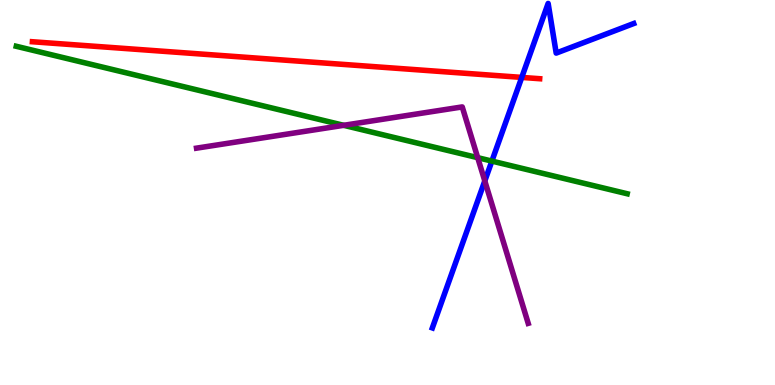[{'lines': ['blue', 'red'], 'intersections': [{'x': 6.73, 'y': 7.99}]}, {'lines': ['green', 'red'], 'intersections': []}, {'lines': ['purple', 'red'], 'intersections': []}, {'lines': ['blue', 'green'], 'intersections': [{'x': 6.35, 'y': 5.82}]}, {'lines': ['blue', 'purple'], 'intersections': [{'x': 6.26, 'y': 5.3}]}, {'lines': ['green', 'purple'], 'intersections': [{'x': 4.43, 'y': 6.75}, {'x': 6.16, 'y': 5.9}]}]